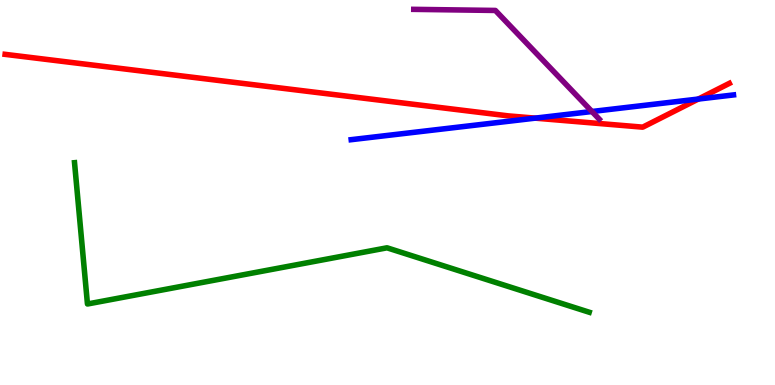[{'lines': ['blue', 'red'], 'intersections': [{'x': 6.91, 'y': 6.93}, {'x': 9.01, 'y': 7.43}]}, {'lines': ['green', 'red'], 'intersections': []}, {'lines': ['purple', 'red'], 'intersections': []}, {'lines': ['blue', 'green'], 'intersections': []}, {'lines': ['blue', 'purple'], 'intersections': [{'x': 7.64, 'y': 7.1}]}, {'lines': ['green', 'purple'], 'intersections': []}]